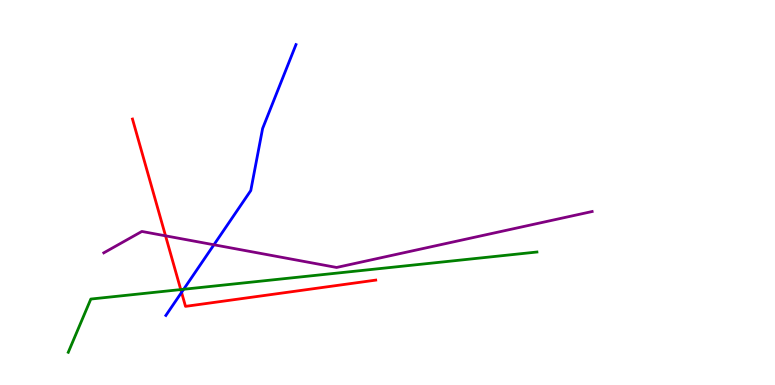[{'lines': ['blue', 'red'], 'intersections': [{'x': 2.34, 'y': 2.41}]}, {'lines': ['green', 'red'], 'intersections': [{'x': 2.33, 'y': 2.48}]}, {'lines': ['purple', 'red'], 'intersections': [{'x': 2.14, 'y': 3.87}]}, {'lines': ['blue', 'green'], 'intersections': [{'x': 2.37, 'y': 2.49}]}, {'lines': ['blue', 'purple'], 'intersections': [{'x': 2.76, 'y': 3.64}]}, {'lines': ['green', 'purple'], 'intersections': []}]